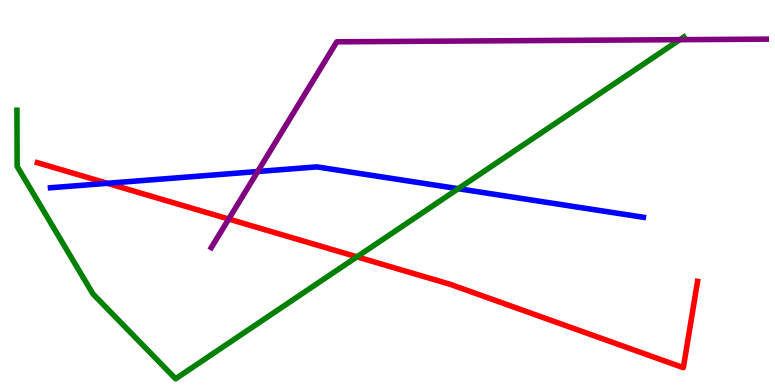[{'lines': ['blue', 'red'], 'intersections': [{'x': 1.39, 'y': 5.24}]}, {'lines': ['green', 'red'], 'intersections': [{'x': 4.61, 'y': 3.33}]}, {'lines': ['purple', 'red'], 'intersections': [{'x': 2.95, 'y': 4.31}]}, {'lines': ['blue', 'green'], 'intersections': [{'x': 5.91, 'y': 5.1}]}, {'lines': ['blue', 'purple'], 'intersections': [{'x': 3.33, 'y': 5.55}]}, {'lines': ['green', 'purple'], 'intersections': [{'x': 8.77, 'y': 8.97}]}]